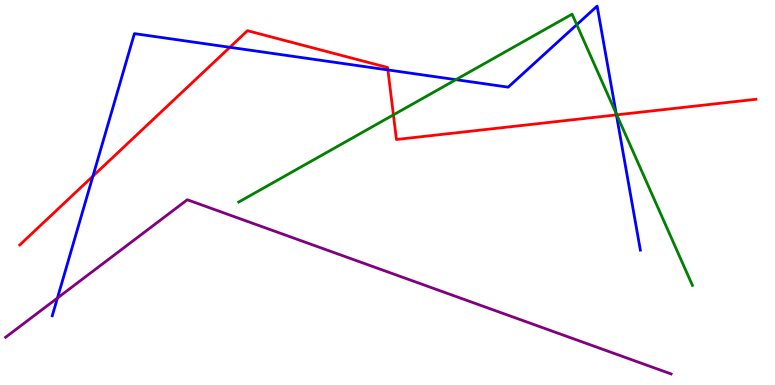[{'lines': ['blue', 'red'], 'intersections': [{'x': 1.2, 'y': 5.43}, {'x': 2.97, 'y': 8.77}, {'x': 5.01, 'y': 8.18}, {'x': 7.95, 'y': 7.02}]}, {'lines': ['green', 'red'], 'intersections': [{'x': 5.08, 'y': 7.02}, {'x': 7.96, 'y': 7.02}]}, {'lines': ['purple', 'red'], 'intersections': []}, {'lines': ['blue', 'green'], 'intersections': [{'x': 5.88, 'y': 7.93}, {'x': 7.44, 'y': 9.36}, {'x': 7.95, 'y': 7.05}]}, {'lines': ['blue', 'purple'], 'intersections': [{'x': 0.741, 'y': 2.26}]}, {'lines': ['green', 'purple'], 'intersections': []}]